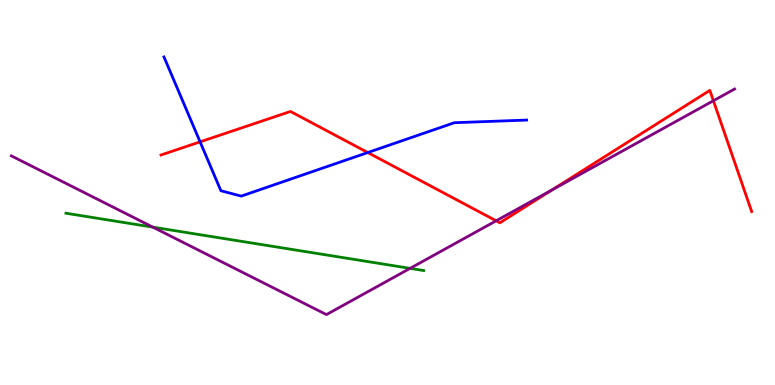[{'lines': ['blue', 'red'], 'intersections': [{'x': 2.58, 'y': 6.32}, {'x': 4.75, 'y': 6.04}]}, {'lines': ['green', 'red'], 'intersections': []}, {'lines': ['purple', 'red'], 'intersections': [{'x': 6.4, 'y': 4.26}, {'x': 7.12, 'y': 5.07}, {'x': 9.21, 'y': 7.38}]}, {'lines': ['blue', 'green'], 'intersections': []}, {'lines': ['blue', 'purple'], 'intersections': []}, {'lines': ['green', 'purple'], 'intersections': [{'x': 1.97, 'y': 4.1}, {'x': 5.29, 'y': 3.03}]}]